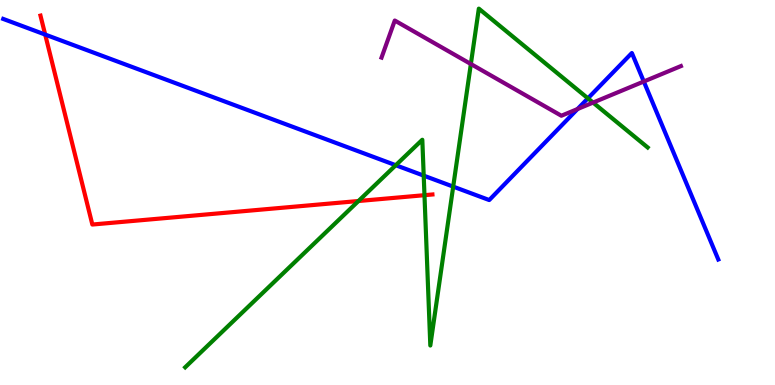[{'lines': ['blue', 'red'], 'intersections': [{'x': 0.583, 'y': 9.1}]}, {'lines': ['green', 'red'], 'intersections': [{'x': 4.63, 'y': 4.78}, {'x': 5.48, 'y': 4.93}]}, {'lines': ['purple', 'red'], 'intersections': []}, {'lines': ['blue', 'green'], 'intersections': [{'x': 5.11, 'y': 5.71}, {'x': 5.47, 'y': 5.44}, {'x': 5.85, 'y': 5.15}, {'x': 7.59, 'y': 7.45}]}, {'lines': ['blue', 'purple'], 'intersections': [{'x': 7.45, 'y': 7.17}, {'x': 8.31, 'y': 7.88}]}, {'lines': ['green', 'purple'], 'intersections': [{'x': 6.08, 'y': 8.34}, {'x': 7.65, 'y': 7.34}]}]